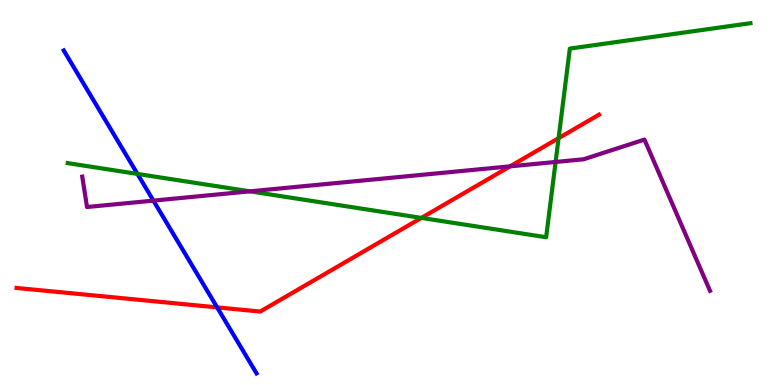[{'lines': ['blue', 'red'], 'intersections': [{'x': 2.8, 'y': 2.02}]}, {'lines': ['green', 'red'], 'intersections': [{'x': 5.44, 'y': 4.34}, {'x': 7.21, 'y': 6.41}]}, {'lines': ['purple', 'red'], 'intersections': [{'x': 6.58, 'y': 5.68}]}, {'lines': ['blue', 'green'], 'intersections': [{'x': 1.77, 'y': 5.48}]}, {'lines': ['blue', 'purple'], 'intersections': [{'x': 1.98, 'y': 4.79}]}, {'lines': ['green', 'purple'], 'intersections': [{'x': 3.23, 'y': 5.03}, {'x': 7.17, 'y': 5.79}]}]